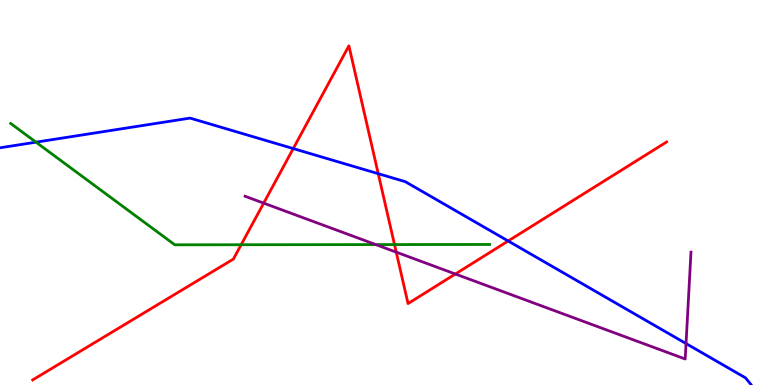[{'lines': ['blue', 'red'], 'intersections': [{'x': 3.78, 'y': 6.14}, {'x': 4.88, 'y': 5.49}, {'x': 6.56, 'y': 3.74}]}, {'lines': ['green', 'red'], 'intersections': [{'x': 3.11, 'y': 3.64}, {'x': 5.09, 'y': 3.65}]}, {'lines': ['purple', 'red'], 'intersections': [{'x': 3.4, 'y': 4.72}, {'x': 5.11, 'y': 3.45}, {'x': 5.88, 'y': 2.88}]}, {'lines': ['blue', 'green'], 'intersections': [{'x': 0.464, 'y': 6.31}]}, {'lines': ['blue', 'purple'], 'intersections': [{'x': 8.85, 'y': 1.08}]}, {'lines': ['green', 'purple'], 'intersections': [{'x': 4.85, 'y': 3.65}]}]